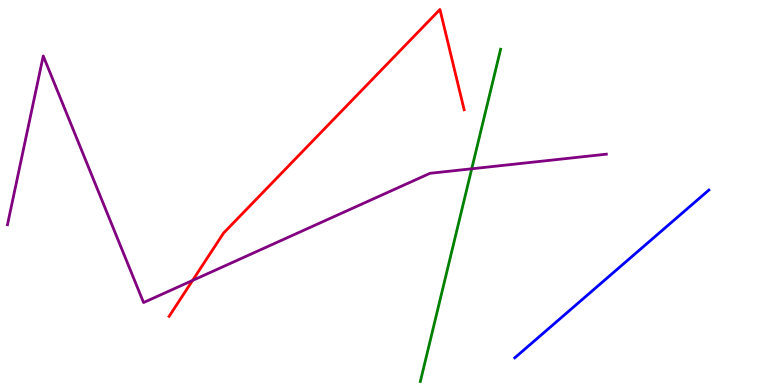[{'lines': ['blue', 'red'], 'intersections': []}, {'lines': ['green', 'red'], 'intersections': []}, {'lines': ['purple', 'red'], 'intersections': [{'x': 2.49, 'y': 2.72}]}, {'lines': ['blue', 'green'], 'intersections': []}, {'lines': ['blue', 'purple'], 'intersections': []}, {'lines': ['green', 'purple'], 'intersections': [{'x': 6.09, 'y': 5.62}]}]